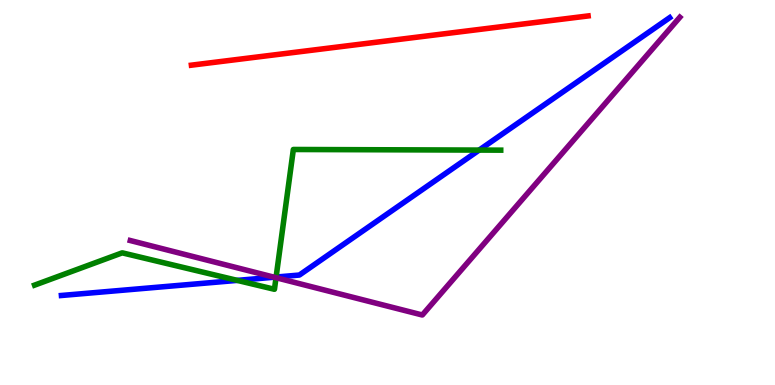[{'lines': ['blue', 'red'], 'intersections': []}, {'lines': ['green', 'red'], 'intersections': []}, {'lines': ['purple', 'red'], 'intersections': []}, {'lines': ['blue', 'green'], 'intersections': [{'x': 3.06, 'y': 2.72}, {'x': 3.56, 'y': 2.8}, {'x': 6.18, 'y': 6.1}]}, {'lines': ['blue', 'purple'], 'intersections': [{'x': 3.54, 'y': 2.8}]}, {'lines': ['green', 'purple'], 'intersections': [{'x': 3.56, 'y': 2.79}]}]